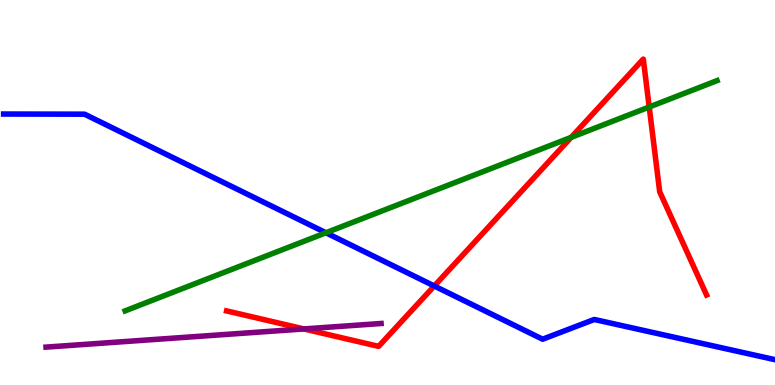[{'lines': ['blue', 'red'], 'intersections': [{'x': 5.6, 'y': 2.57}]}, {'lines': ['green', 'red'], 'intersections': [{'x': 7.37, 'y': 6.43}, {'x': 8.38, 'y': 7.22}]}, {'lines': ['purple', 'red'], 'intersections': [{'x': 3.92, 'y': 1.46}]}, {'lines': ['blue', 'green'], 'intersections': [{'x': 4.21, 'y': 3.95}]}, {'lines': ['blue', 'purple'], 'intersections': []}, {'lines': ['green', 'purple'], 'intersections': []}]